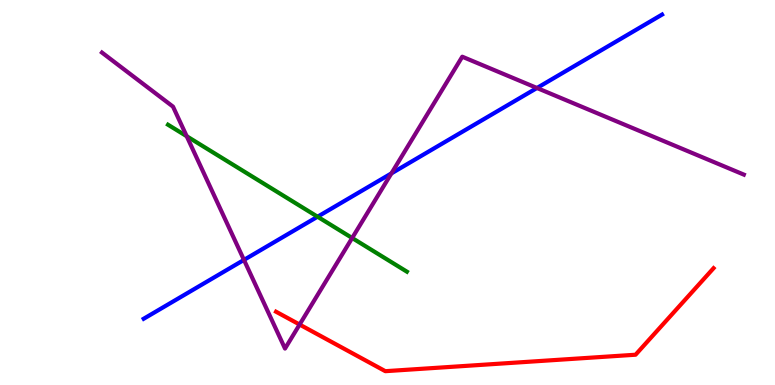[{'lines': ['blue', 'red'], 'intersections': []}, {'lines': ['green', 'red'], 'intersections': []}, {'lines': ['purple', 'red'], 'intersections': [{'x': 3.87, 'y': 1.57}]}, {'lines': ['blue', 'green'], 'intersections': [{'x': 4.1, 'y': 4.37}]}, {'lines': ['blue', 'purple'], 'intersections': [{'x': 3.15, 'y': 3.25}, {'x': 5.05, 'y': 5.5}, {'x': 6.93, 'y': 7.71}]}, {'lines': ['green', 'purple'], 'intersections': [{'x': 2.41, 'y': 6.46}, {'x': 4.54, 'y': 3.82}]}]